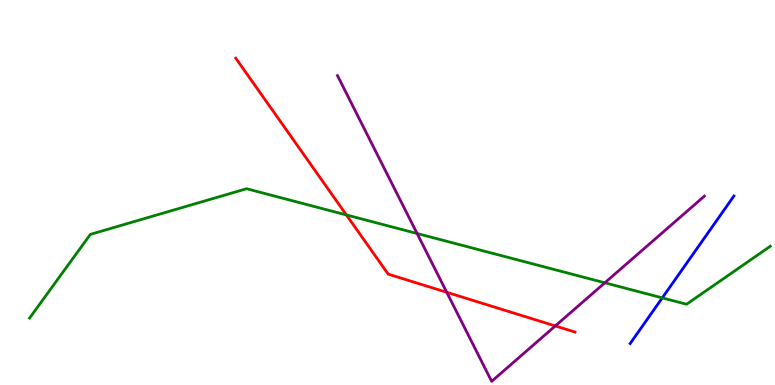[{'lines': ['blue', 'red'], 'intersections': []}, {'lines': ['green', 'red'], 'intersections': [{'x': 4.47, 'y': 4.42}]}, {'lines': ['purple', 'red'], 'intersections': [{'x': 5.76, 'y': 2.41}, {'x': 7.17, 'y': 1.53}]}, {'lines': ['blue', 'green'], 'intersections': [{'x': 8.55, 'y': 2.26}]}, {'lines': ['blue', 'purple'], 'intersections': []}, {'lines': ['green', 'purple'], 'intersections': [{'x': 5.38, 'y': 3.93}, {'x': 7.8, 'y': 2.65}]}]